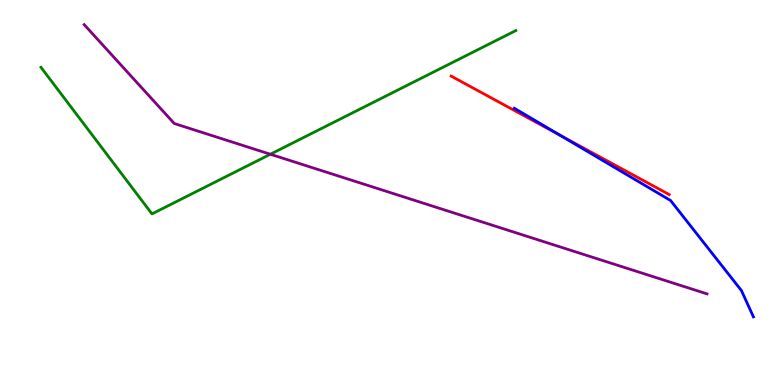[{'lines': ['blue', 'red'], 'intersections': [{'x': 7.23, 'y': 6.48}]}, {'lines': ['green', 'red'], 'intersections': []}, {'lines': ['purple', 'red'], 'intersections': []}, {'lines': ['blue', 'green'], 'intersections': []}, {'lines': ['blue', 'purple'], 'intersections': []}, {'lines': ['green', 'purple'], 'intersections': [{'x': 3.49, 'y': 5.99}]}]